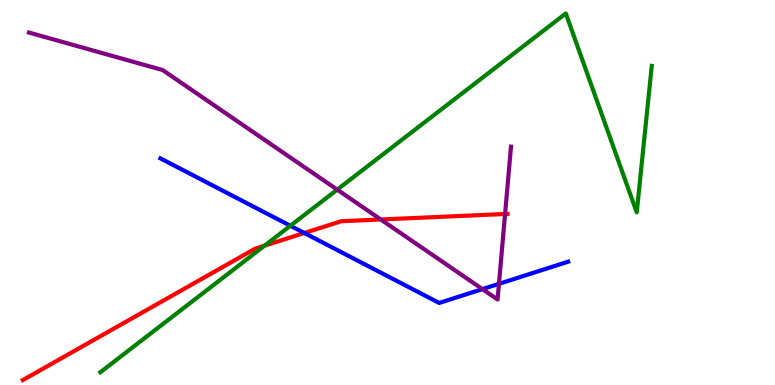[{'lines': ['blue', 'red'], 'intersections': [{'x': 3.93, 'y': 3.95}]}, {'lines': ['green', 'red'], 'intersections': [{'x': 3.41, 'y': 3.62}]}, {'lines': ['purple', 'red'], 'intersections': [{'x': 4.91, 'y': 4.3}, {'x': 6.52, 'y': 4.44}]}, {'lines': ['blue', 'green'], 'intersections': [{'x': 3.75, 'y': 4.14}]}, {'lines': ['blue', 'purple'], 'intersections': [{'x': 6.22, 'y': 2.49}, {'x': 6.44, 'y': 2.63}]}, {'lines': ['green', 'purple'], 'intersections': [{'x': 4.35, 'y': 5.07}]}]